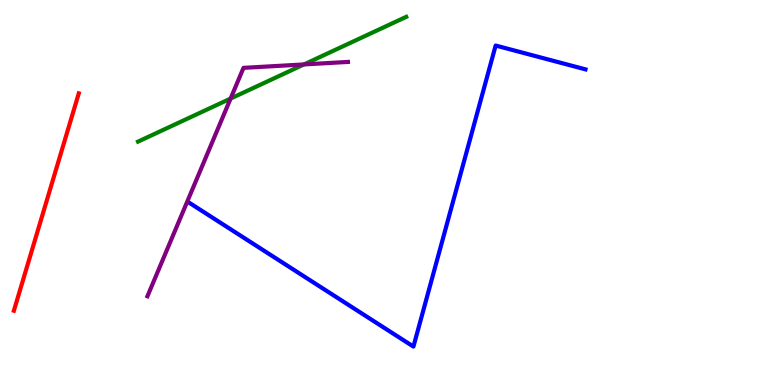[{'lines': ['blue', 'red'], 'intersections': []}, {'lines': ['green', 'red'], 'intersections': []}, {'lines': ['purple', 'red'], 'intersections': []}, {'lines': ['blue', 'green'], 'intersections': []}, {'lines': ['blue', 'purple'], 'intersections': []}, {'lines': ['green', 'purple'], 'intersections': [{'x': 2.98, 'y': 7.44}, {'x': 3.92, 'y': 8.33}]}]